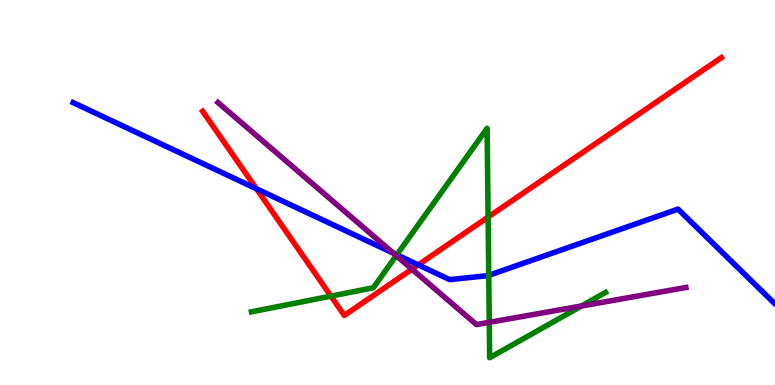[{'lines': ['blue', 'red'], 'intersections': [{'x': 3.31, 'y': 5.1}, {'x': 5.4, 'y': 3.12}]}, {'lines': ['green', 'red'], 'intersections': [{'x': 4.27, 'y': 2.31}, {'x': 6.3, 'y': 4.36}]}, {'lines': ['purple', 'red'], 'intersections': [{'x': 5.32, 'y': 3.01}]}, {'lines': ['blue', 'green'], 'intersections': [{'x': 5.12, 'y': 3.38}, {'x': 6.31, 'y': 2.85}]}, {'lines': ['blue', 'purple'], 'intersections': [{'x': 5.07, 'y': 3.43}]}, {'lines': ['green', 'purple'], 'intersections': [{'x': 5.11, 'y': 3.36}, {'x': 6.31, 'y': 1.63}, {'x': 7.5, 'y': 2.05}]}]